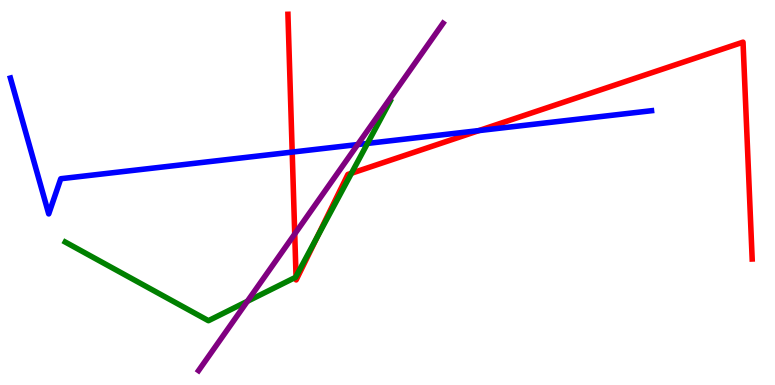[{'lines': ['blue', 'red'], 'intersections': [{'x': 3.77, 'y': 6.05}, {'x': 6.18, 'y': 6.61}]}, {'lines': ['green', 'red'], 'intersections': [{'x': 3.82, 'y': 2.82}, {'x': 4.09, 'y': 3.84}, {'x': 4.53, 'y': 5.5}]}, {'lines': ['purple', 'red'], 'intersections': [{'x': 3.8, 'y': 3.92}]}, {'lines': ['blue', 'green'], 'intersections': [{'x': 4.74, 'y': 6.27}]}, {'lines': ['blue', 'purple'], 'intersections': [{'x': 4.62, 'y': 6.25}]}, {'lines': ['green', 'purple'], 'intersections': [{'x': 3.19, 'y': 2.17}]}]